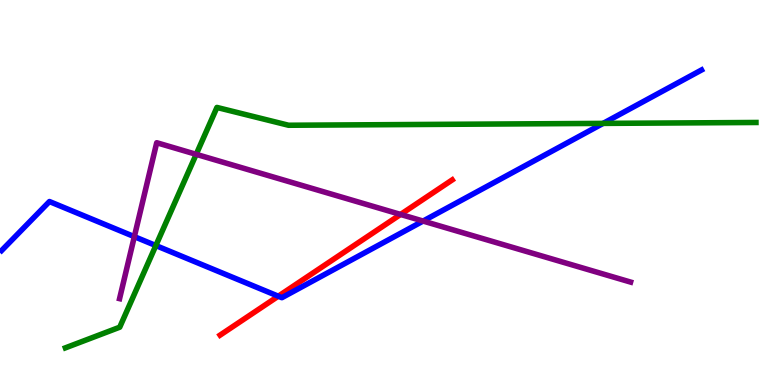[{'lines': ['blue', 'red'], 'intersections': [{'x': 3.59, 'y': 2.31}]}, {'lines': ['green', 'red'], 'intersections': []}, {'lines': ['purple', 'red'], 'intersections': [{'x': 5.17, 'y': 4.43}]}, {'lines': ['blue', 'green'], 'intersections': [{'x': 2.01, 'y': 3.62}, {'x': 7.78, 'y': 6.8}]}, {'lines': ['blue', 'purple'], 'intersections': [{'x': 1.73, 'y': 3.85}, {'x': 5.46, 'y': 4.26}]}, {'lines': ['green', 'purple'], 'intersections': [{'x': 2.53, 'y': 5.99}]}]